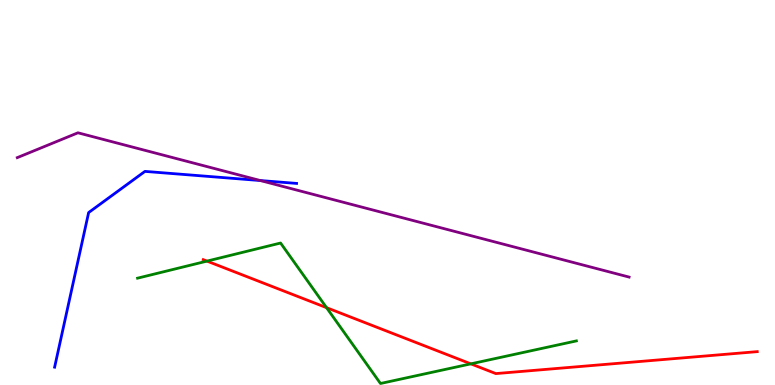[{'lines': ['blue', 'red'], 'intersections': []}, {'lines': ['green', 'red'], 'intersections': [{'x': 2.67, 'y': 3.22}, {'x': 4.21, 'y': 2.01}, {'x': 6.08, 'y': 0.549}]}, {'lines': ['purple', 'red'], 'intersections': []}, {'lines': ['blue', 'green'], 'intersections': []}, {'lines': ['blue', 'purple'], 'intersections': [{'x': 3.36, 'y': 5.31}]}, {'lines': ['green', 'purple'], 'intersections': []}]